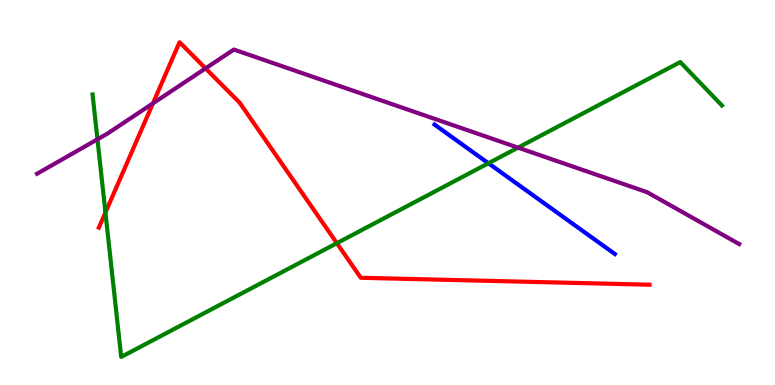[{'lines': ['blue', 'red'], 'intersections': []}, {'lines': ['green', 'red'], 'intersections': [{'x': 1.36, 'y': 4.48}, {'x': 4.35, 'y': 3.68}]}, {'lines': ['purple', 'red'], 'intersections': [{'x': 1.97, 'y': 7.32}, {'x': 2.65, 'y': 8.22}]}, {'lines': ['blue', 'green'], 'intersections': [{'x': 6.3, 'y': 5.76}]}, {'lines': ['blue', 'purple'], 'intersections': []}, {'lines': ['green', 'purple'], 'intersections': [{'x': 1.26, 'y': 6.38}, {'x': 6.68, 'y': 6.17}]}]